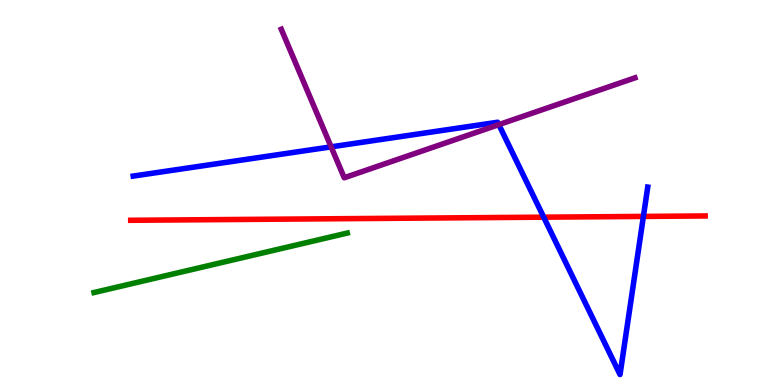[{'lines': ['blue', 'red'], 'intersections': [{'x': 7.02, 'y': 4.36}, {'x': 8.3, 'y': 4.38}]}, {'lines': ['green', 'red'], 'intersections': []}, {'lines': ['purple', 'red'], 'intersections': []}, {'lines': ['blue', 'green'], 'intersections': []}, {'lines': ['blue', 'purple'], 'intersections': [{'x': 4.27, 'y': 6.19}, {'x': 6.44, 'y': 6.76}]}, {'lines': ['green', 'purple'], 'intersections': []}]